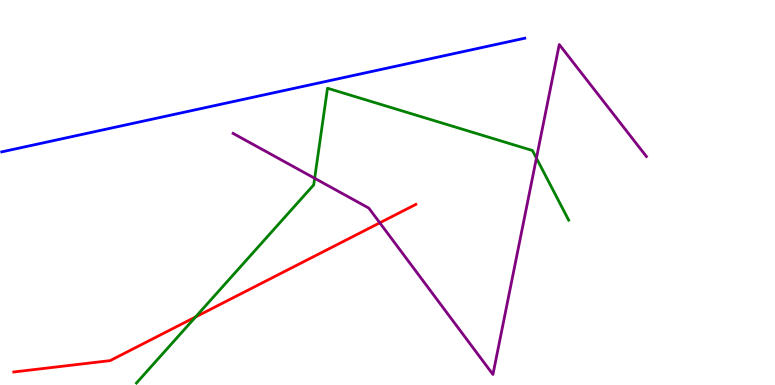[{'lines': ['blue', 'red'], 'intersections': []}, {'lines': ['green', 'red'], 'intersections': [{'x': 2.52, 'y': 1.77}]}, {'lines': ['purple', 'red'], 'intersections': [{'x': 4.9, 'y': 4.21}]}, {'lines': ['blue', 'green'], 'intersections': []}, {'lines': ['blue', 'purple'], 'intersections': []}, {'lines': ['green', 'purple'], 'intersections': [{'x': 4.06, 'y': 5.37}, {'x': 6.92, 'y': 5.89}]}]